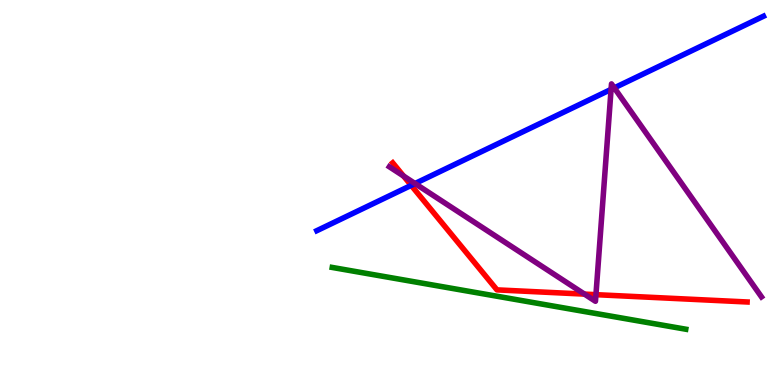[{'lines': ['blue', 'red'], 'intersections': [{'x': 5.31, 'y': 5.19}]}, {'lines': ['green', 'red'], 'intersections': []}, {'lines': ['purple', 'red'], 'intersections': [{'x': 5.21, 'y': 5.43}, {'x': 7.54, 'y': 2.36}, {'x': 7.69, 'y': 2.35}]}, {'lines': ['blue', 'green'], 'intersections': []}, {'lines': ['blue', 'purple'], 'intersections': [{'x': 5.36, 'y': 5.23}, {'x': 7.88, 'y': 7.68}, {'x': 7.93, 'y': 7.72}]}, {'lines': ['green', 'purple'], 'intersections': []}]